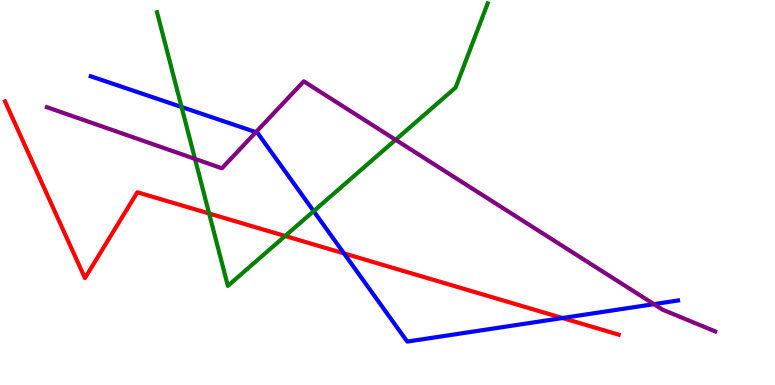[{'lines': ['blue', 'red'], 'intersections': [{'x': 4.44, 'y': 3.42}, {'x': 7.26, 'y': 1.74}]}, {'lines': ['green', 'red'], 'intersections': [{'x': 2.7, 'y': 4.45}, {'x': 3.68, 'y': 3.87}]}, {'lines': ['purple', 'red'], 'intersections': []}, {'lines': ['blue', 'green'], 'intersections': [{'x': 2.34, 'y': 7.22}, {'x': 4.05, 'y': 4.52}]}, {'lines': ['blue', 'purple'], 'intersections': [{'x': 3.3, 'y': 6.57}, {'x': 8.44, 'y': 2.1}]}, {'lines': ['green', 'purple'], 'intersections': [{'x': 2.52, 'y': 5.87}, {'x': 5.1, 'y': 6.37}]}]